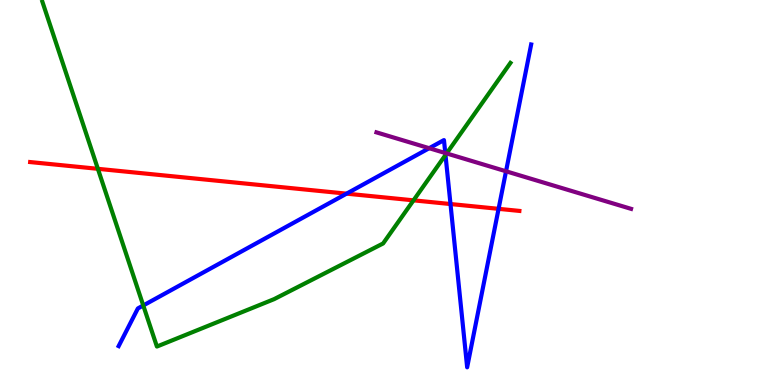[{'lines': ['blue', 'red'], 'intersections': [{'x': 4.47, 'y': 4.97}, {'x': 5.81, 'y': 4.7}, {'x': 6.43, 'y': 4.58}]}, {'lines': ['green', 'red'], 'intersections': [{'x': 1.26, 'y': 5.62}, {'x': 5.34, 'y': 4.8}]}, {'lines': ['purple', 'red'], 'intersections': []}, {'lines': ['blue', 'green'], 'intersections': [{'x': 1.85, 'y': 2.07}, {'x': 5.75, 'y': 5.97}]}, {'lines': ['blue', 'purple'], 'intersections': [{'x': 5.54, 'y': 6.15}, {'x': 5.75, 'y': 6.02}, {'x': 6.53, 'y': 5.55}]}, {'lines': ['green', 'purple'], 'intersections': [{'x': 5.76, 'y': 6.01}]}]